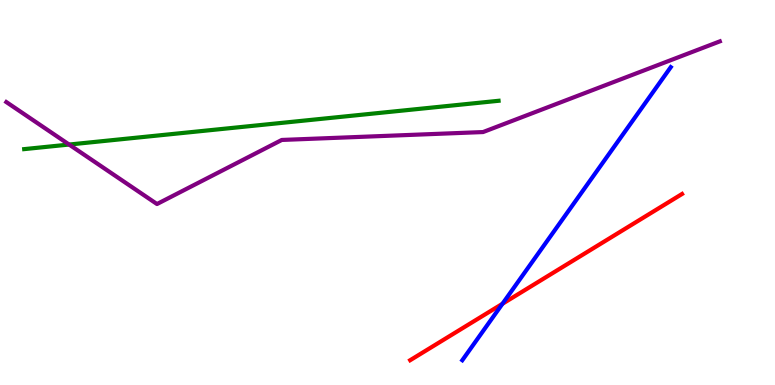[{'lines': ['blue', 'red'], 'intersections': [{'x': 6.48, 'y': 2.11}]}, {'lines': ['green', 'red'], 'intersections': []}, {'lines': ['purple', 'red'], 'intersections': []}, {'lines': ['blue', 'green'], 'intersections': []}, {'lines': ['blue', 'purple'], 'intersections': []}, {'lines': ['green', 'purple'], 'intersections': [{'x': 0.892, 'y': 6.25}]}]